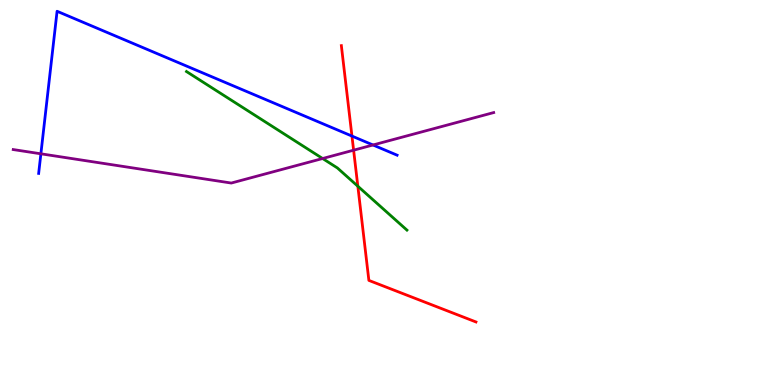[{'lines': ['blue', 'red'], 'intersections': [{'x': 4.54, 'y': 6.47}]}, {'lines': ['green', 'red'], 'intersections': [{'x': 4.62, 'y': 5.16}]}, {'lines': ['purple', 'red'], 'intersections': [{'x': 4.56, 'y': 6.1}]}, {'lines': ['blue', 'green'], 'intersections': []}, {'lines': ['blue', 'purple'], 'intersections': [{'x': 0.528, 'y': 6.01}, {'x': 4.81, 'y': 6.23}]}, {'lines': ['green', 'purple'], 'intersections': [{'x': 4.16, 'y': 5.88}]}]